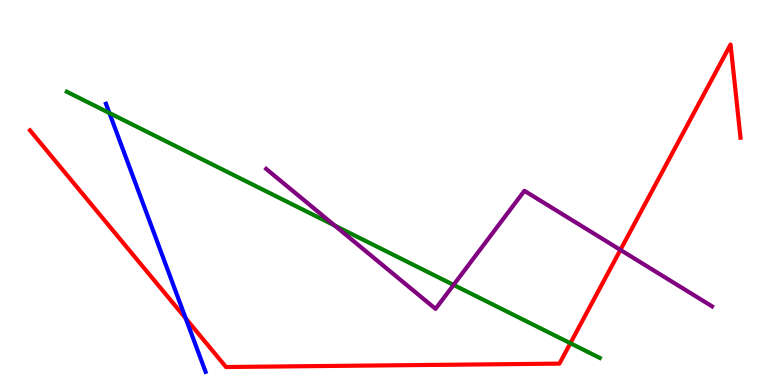[{'lines': ['blue', 'red'], 'intersections': [{'x': 2.4, 'y': 1.73}]}, {'lines': ['green', 'red'], 'intersections': [{'x': 7.36, 'y': 1.08}]}, {'lines': ['purple', 'red'], 'intersections': [{'x': 8.01, 'y': 3.51}]}, {'lines': ['blue', 'green'], 'intersections': [{'x': 1.41, 'y': 7.06}]}, {'lines': ['blue', 'purple'], 'intersections': []}, {'lines': ['green', 'purple'], 'intersections': [{'x': 4.32, 'y': 4.14}, {'x': 5.85, 'y': 2.6}]}]